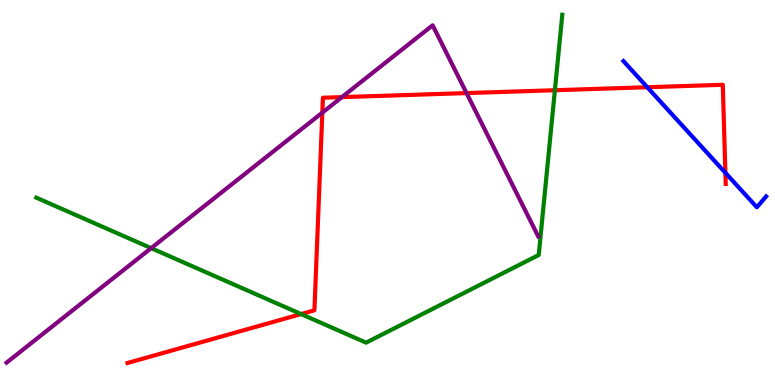[{'lines': ['blue', 'red'], 'intersections': [{'x': 8.35, 'y': 7.73}, {'x': 9.36, 'y': 5.51}]}, {'lines': ['green', 'red'], 'intersections': [{'x': 3.89, 'y': 1.84}, {'x': 7.16, 'y': 7.66}]}, {'lines': ['purple', 'red'], 'intersections': [{'x': 4.16, 'y': 7.07}, {'x': 4.41, 'y': 7.48}, {'x': 6.02, 'y': 7.58}]}, {'lines': ['blue', 'green'], 'intersections': []}, {'lines': ['blue', 'purple'], 'intersections': []}, {'lines': ['green', 'purple'], 'intersections': [{'x': 1.95, 'y': 3.55}]}]